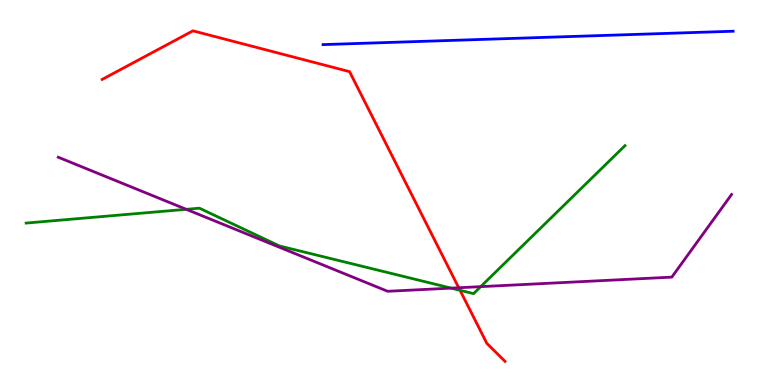[{'lines': ['blue', 'red'], 'intersections': []}, {'lines': ['green', 'red'], 'intersections': [{'x': 5.94, 'y': 2.46}]}, {'lines': ['purple', 'red'], 'intersections': [{'x': 5.92, 'y': 2.53}]}, {'lines': ['blue', 'green'], 'intersections': []}, {'lines': ['blue', 'purple'], 'intersections': []}, {'lines': ['green', 'purple'], 'intersections': [{'x': 2.4, 'y': 4.56}, {'x': 5.82, 'y': 2.52}, {'x': 6.2, 'y': 2.55}]}]